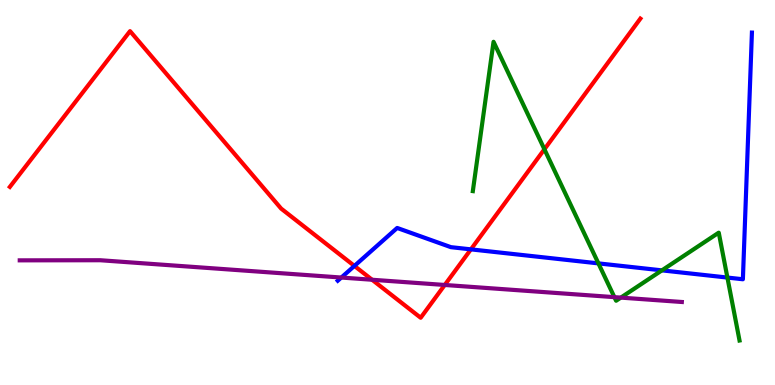[{'lines': ['blue', 'red'], 'intersections': [{'x': 4.57, 'y': 3.09}, {'x': 6.08, 'y': 3.52}]}, {'lines': ['green', 'red'], 'intersections': [{'x': 7.02, 'y': 6.12}]}, {'lines': ['purple', 'red'], 'intersections': [{'x': 4.8, 'y': 2.73}, {'x': 5.74, 'y': 2.6}]}, {'lines': ['blue', 'green'], 'intersections': [{'x': 7.72, 'y': 3.16}, {'x': 8.54, 'y': 2.98}, {'x': 9.39, 'y': 2.79}]}, {'lines': ['blue', 'purple'], 'intersections': [{'x': 4.4, 'y': 2.79}]}, {'lines': ['green', 'purple'], 'intersections': [{'x': 7.93, 'y': 2.28}, {'x': 8.01, 'y': 2.27}]}]